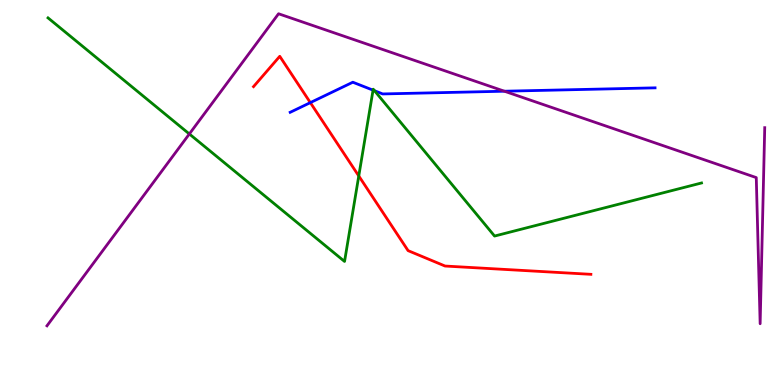[{'lines': ['blue', 'red'], 'intersections': [{'x': 4.0, 'y': 7.33}]}, {'lines': ['green', 'red'], 'intersections': [{'x': 4.63, 'y': 5.43}]}, {'lines': ['purple', 'red'], 'intersections': []}, {'lines': ['blue', 'green'], 'intersections': [{'x': 4.81, 'y': 7.66}, {'x': 4.83, 'y': 7.64}]}, {'lines': ['blue', 'purple'], 'intersections': [{'x': 6.51, 'y': 7.63}]}, {'lines': ['green', 'purple'], 'intersections': [{'x': 2.44, 'y': 6.52}]}]